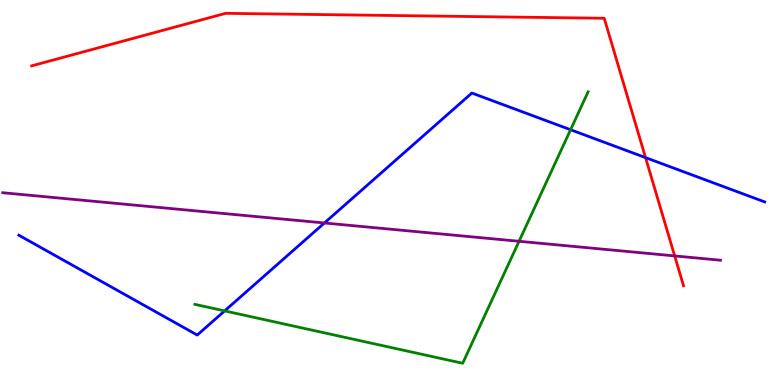[{'lines': ['blue', 'red'], 'intersections': [{'x': 8.33, 'y': 5.91}]}, {'lines': ['green', 'red'], 'intersections': []}, {'lines': ['purple', 'red'], 'intersections': [{'x': 8.71, 'y': 3.35}]}, {'lines': ['blue', 'green'], 'intersections': [{'x': 2.9, 'y': 1.92}, {'x': 7.36, 'y': 6.63}]}, {'lines': ['blue', 'purple'], 'intersections': [{'x': 4.19, 'y': 4.21}]}, {'lines': ['green', 'purple'], 'intersections': [{'x': 6.7, 'y': 3.73}]}]